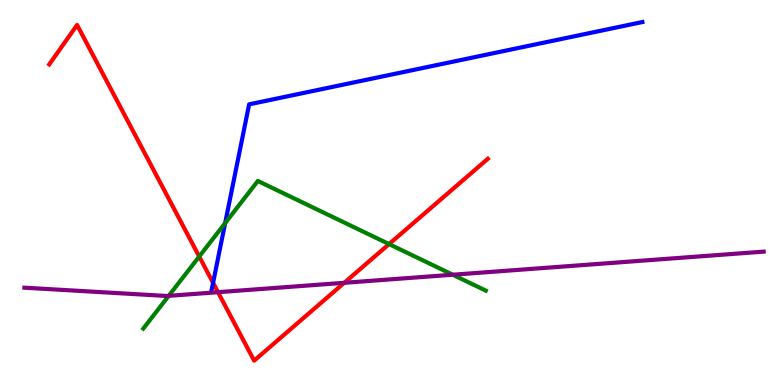[{'lines': ['blue', 'red'], 'intersections': [{'x': 2.75, 'y': 2.65}]}, {'lines': ['green', 'red'], 'intersections': [{'x': 2.57, 'y': 3.34}, {'x': 5.02, 'y': 3.66}]}, {'lines': ['purple', 'red'], 'intersections': [{'x': 2.81, 'y': 2.41}, {'x': 4.44, 'y': 2.65}]}, {'lines': ['blue', 'green'], 'intersections': [{'x': 2.91, 'y': 4.21}]}, {'lines': ['blue', 'purple'], 'intersections': []}, {'lines': ['green', 'purple'], 'intersections': [{'x': 2.18, 'y': 2.32}, {'x': 5.84, 'y': 2.86}]}]